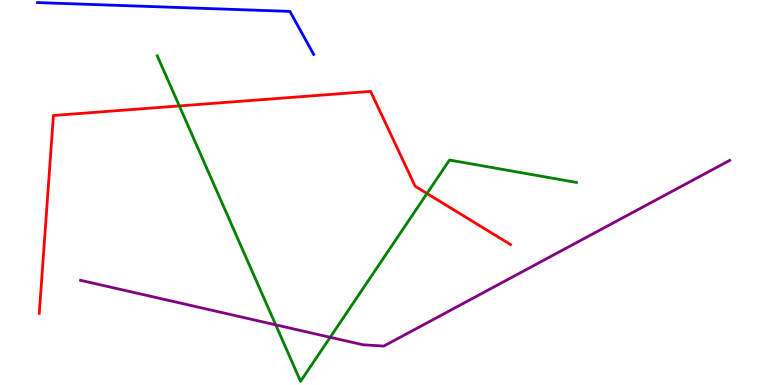[{'lines': ['blue', 'red'], 'intersections': []}, {'lines': ['green', 'red'], 'intersections': [{'x': 2.31, 'y': 7.25}, {'x': 5.51, 'y': 4.97}]}, {'lines': ['purple', 'red'], 'intersections': []}, {'lines': ['blue', 'green'], 'intersections': []}, {'lines': ['blue', 'purple'], 'intersections': []}, {'lines': ['green', 'purple'], 'intersections': [{'x': 3.56, 'y': 1.56}, {'x': 4.26, 'y': 1.24}]}]